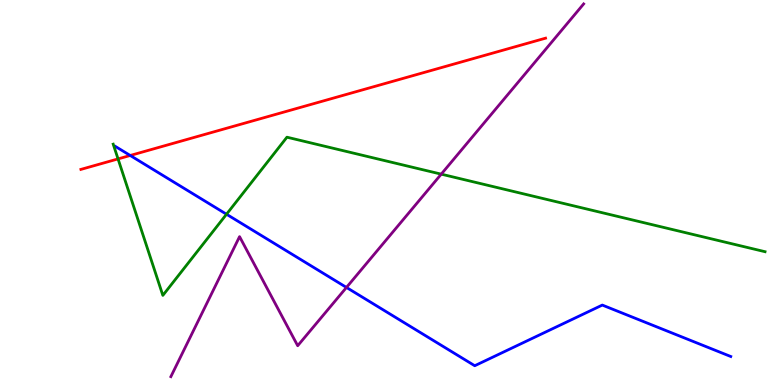[{'lines': ['blue', 'red'], 'intersections': [{'x': 1.68, 'y': 5.96}]}, {'lines': ['green', 'red'], 'intersections': [{'x': 1.52, 'y': 5.87}]}, {'lines': ['purple', 'red'], 'intersections': []}, {'lines': ['blue', 'green'], 'intersections': [{'x': 2.92, 'y': 4.44}]}, {'lines': ['blue', 'purple'], 'intersections': [{'x': 4.47, 'y': 2.53}]}, {'lines': ['green', 'purple'], 'intersections': [{'x': 5.69, 'y': 5.48}]}]